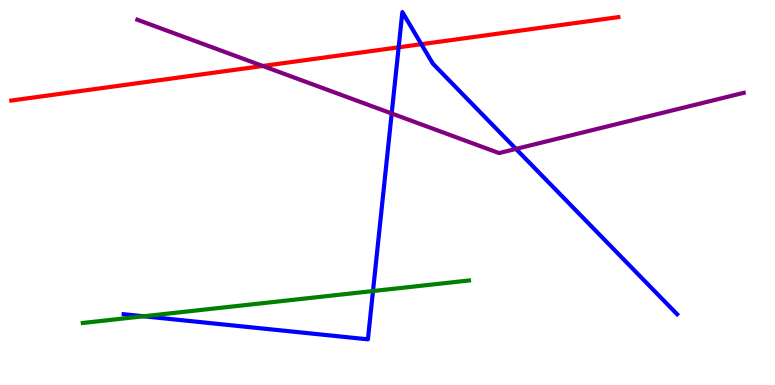[{'lines': ['blue', 'red'], 'intersections': [{'x': 5.14, 'y': 8.77}, {'x': 5.44, 'y': 8.85}]}, {'lines': ['green', 'red'], 'intersections': []}, {'lines': ['purple', 'red'], 'intersections': [{'x': 3.39, 'y': 8.29}]}, {'lines': ['blue', 'green'], 'intersections': [{'x': 1.85, 'y': 1.79}, {'x': 4.81, 'y': 2.44}]}, {'lines': ['blue', 'purple'], 'intersections': [{'x': 5.05, 'y': 7.05}, {'x': 6.66, 'y': 6.13}]}, {'lines': ['green', 'purple'], 'intersections': []}]